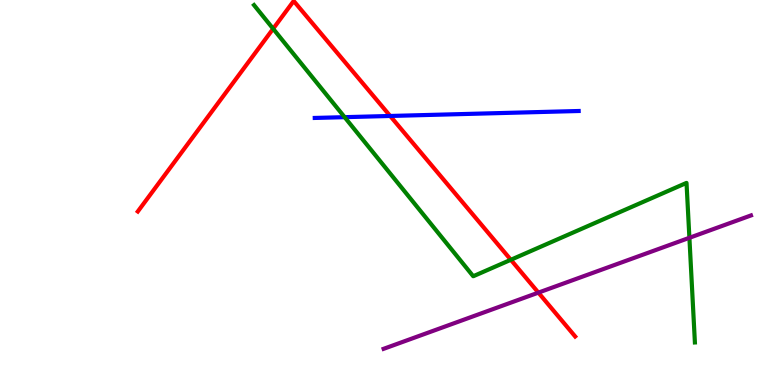[{'lines': ['blue', 'red'], 'intersections': [{'x': 5.03, 'y': 6.99}]}, {'lines': ['green', 'red'], 'intersections': [{'x': 3.52, 'y': 9.25}, {'x': 6.59, 'y': 3.25}]}, {'lines': ['purple', 'red'], 'intersections': [{'x': 6.95, 'y': 2.4}]}, {'lines': ['blue', 'green'], 'intersections': [{'x': 4.45, 'y': 6.96}]}, {'lines': ['blue', 'purple'], 'intersections': []}, {'lines': ['green', 'purple'], 'intersections': [{'x': 8.9, 'y': 3.82}]}]